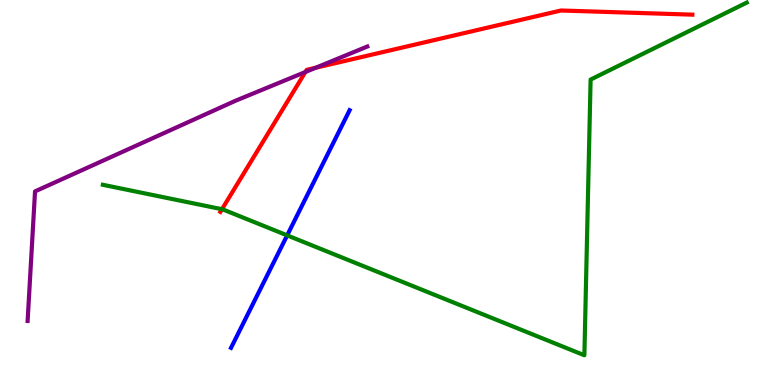[{'lines': ['blue', 'red'], 'intersections': []}, {'lines': ['green', 'red'], 'intersections': [{'x': 2.86, 'y': 4.57}]}, {'lines': ['purple', 'red'], 'intersections': [{'x': 3.94, 'y': 8.13}, {'x': 4.07, 'y': 8.24}]}, {'lines': ['blue', 'green'], 'intersections': [{'x': 3.71, 'y': 3.89}]}, {'lines': ['blue', 'purple'], 'intersections': []}, {'lines': ['green', 'purple'], 'intersections': []}]